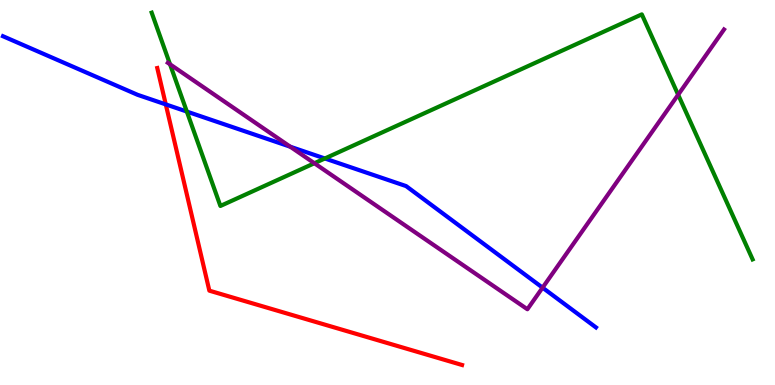[{'lines': ['blue', 'red'], 'intersections': [{'x': 2.14, 'y': 7.29}]}, {'lines': ['green', 'red'], 'intersections': []}, {'lines': ['purple', 'red'], 'intersections': []}, {'lines': ['blue', 'green'], 'intersections': [{'x': 2.41, 'y': 7.1}, {'x': 4.19, 'y': 5.88}]}, {'lines': ['blue', 'purple'], 'intersections': [{'x': 3.75, 'y': 6.19}, {'x': 7.0, 'y': 2.53}]}, {'lines': ['green', 'purple'], 'intersections': [{'x': 2.19, 'y': 8.33}, {'x': 4.06, 'y': 5.76}, {'x': 8.75, 'y': 7.54}]}]